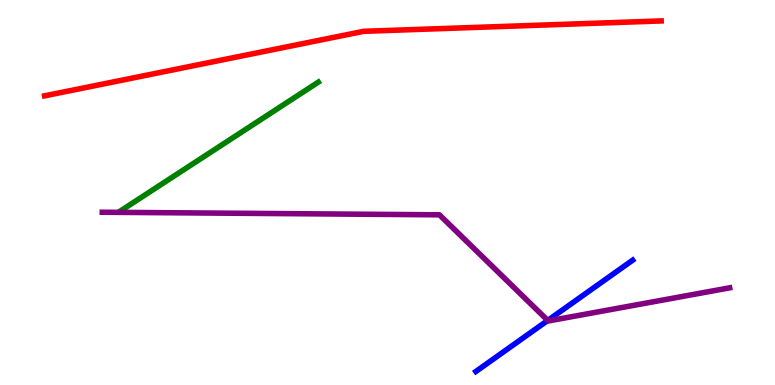[{'lines': ['blue', 'red'], 'intersections': []}, {'lines': ['green', 'red'], 'intersections': []}, {'lines': ['purple', 'red'], 'intersections': []}, {'lines': ['blue', 'green'], 'intersections': []}, {'lines': ['blue', 'purple'], 'intersections': [{'x': 7.07, 'y': 1.68}]}, {'lines': ['green', 'purple'], 'intersections': []}]